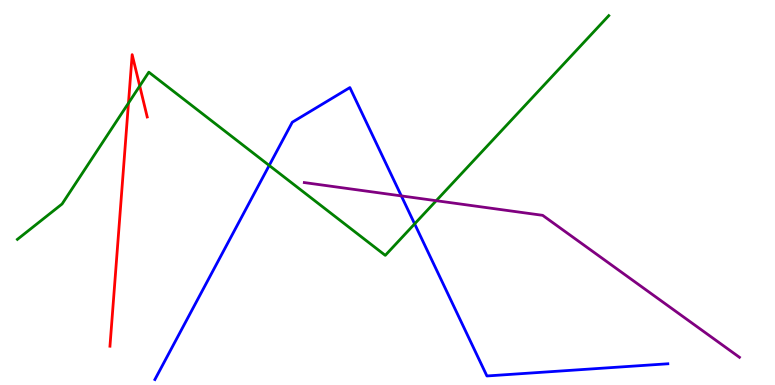[{'lines': ['blue', 'red'], 'intersections': []}, {'lines': ['green', 'red'], 'intersections': [{'x': 1.66, 'y': 7.32}, {'x': 1.8, 'y': 7.77}]}, {'lines': ['purple', 'red'], 'intersections': []}, {'lines': ['blue', 'green'], 'intersections': [{'x': 3.47, 'y': 5.7}, {'x': 5.35, 'y': 4.19}]}, {'lines': ['blue', 'purple'], 'intersections': [{'x': 5.18, 'y': 4.91}]}, {'lines': ['green', 'purple'], 'intersections': [{'x': 5.63, 'y': 4.79}]}]